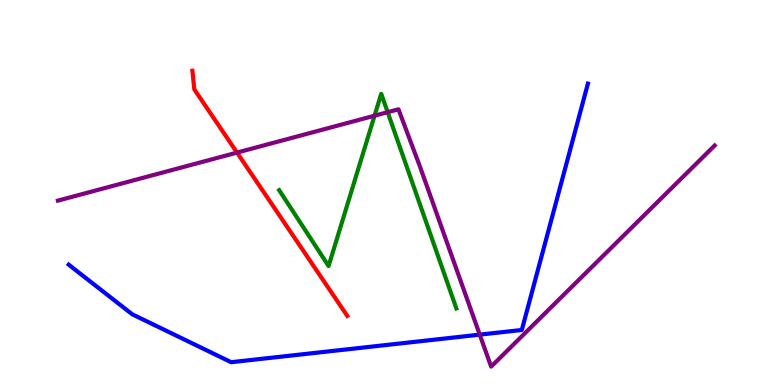[{'lines': ['blue', 'red'], 'intersections': []}, {'lines': ['green', 'red'], 'intersections': []}, {'lines': ['purple', 'red'], 'intersections': [{'x': 3.06, 'y': 6.04}]}, {'lines': ['blue', 'green'], 'intersections': []}, {'lines': ['blue', 'purple'], 'intersections': [{'x': 6.19, 'y': 1.31}]}, {'lines': ['green', 'purple'], 'intersections': [{'x': 4.83, 'y': 6.99}, {'x': 5.0, 'y': 7.09}]}]